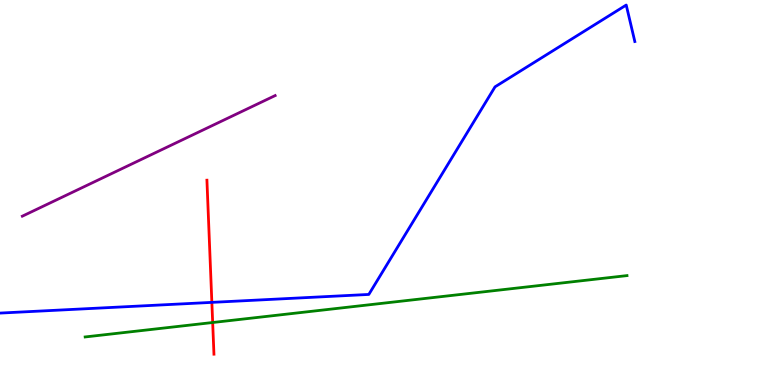[{'lines': ['blue', 'red'], 'intersections': [{'x': 2.73, 'y': 2.15}]}, {'lines': ['green', 'red'], 'intersections': [{'x': 2.74, 'y': 1.62}]}, {'lines': ['purple', 'red'], 'intersections': []}, {'lines': ['blue', 'green'], 'intersections': []}, {'lines': ['blue', 'purple'], 'intersections': []}, {'lines': ['green', 'purple'], 'intersections': []}]